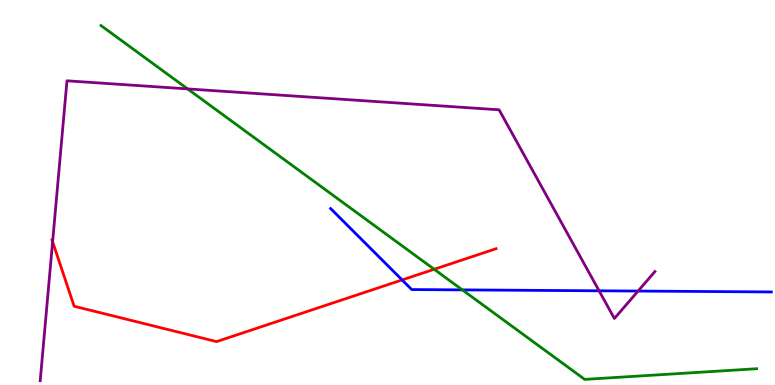[{'lines': ['blue', 'red'], 'intersections': [{'x': 5.19, 'y': 2.73}]}, {'lines': ['green', 'red'], 'intersections': [{'x': 5.6, 'y': 3.01}]}, {'lines': ['purple', 'red'], 'intersections': [{'x': 0.679, 'y': 3.72}]}, {'lines': ['blue', 'green'], 'intersections': [{'x': 5.97, 'y': 2.47}]}, {'lines': ['blue', 'purple'], 'intersections': [{'x': 7.73, 'y': 2.45}, {'x': 8.23, 'y': 2.44}]}, {'lines': ['green', 'purple'], 'intersections': [{'x': 2.42, 'y': 7.69}]}]